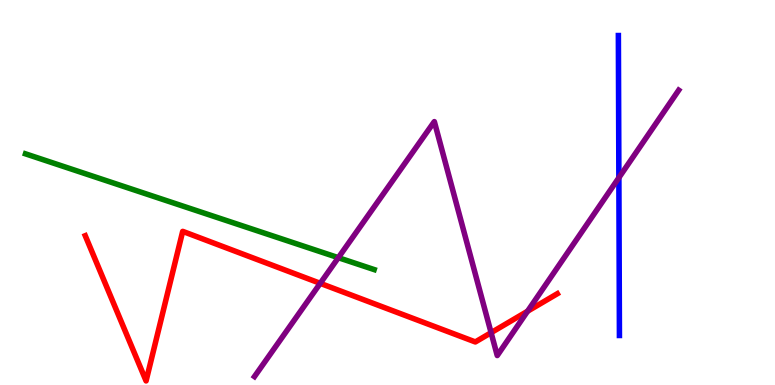[{'lines': ['blue', 'red'], 'intersections': []}, {'lines': ['green', 'red'], 'intersections': []}, {'lines': ['purple', 'red'], 'intersections': [{'x': 4.13, 'y': 2.64}, {'x': 6.34, 'y': 1.36}, {'x': 6.81, 'y': 1.92}]}, {'lines': ['blue', 'green'], 'intersections': []}, {'lines': ['blue', 'purple'], 'intersections': [{'x': 7.99, 'y': 5.38}]}, {'lines': ['green', 'purple'], 'intersections': [{'x': 4.37, 'y': 3.31}]}]